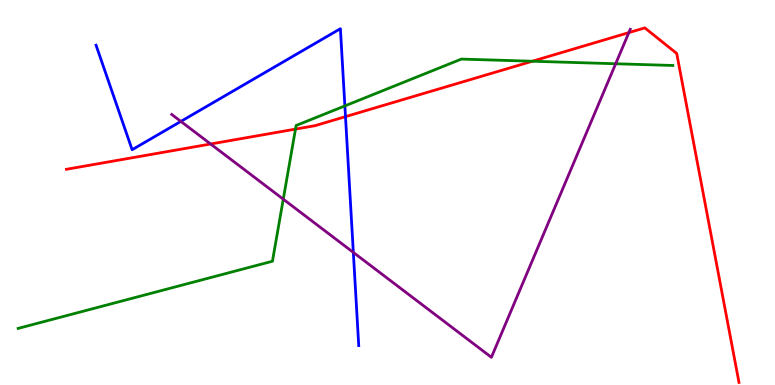[{'lines': ['blue', 'red'], 'intersections': [{'x': 4.46, 'y': 6.97}]}, {'lines': ['green', 'red'], 'intersections': [{'x': 3.81, 'y': 6.65}, {'x': 6.87, 'y': 8.41}]}, {'lines': ['purple', 'red'], 'intersections': [{'x': 2.72, 'y': 6.26}, {'x': 8.11, 'y': 9.15}]}, {'lines': ['blue', 'green'], 'intersections': [{'x': 4.45, 'y': 7.25}]}, {'lines': ['blue', 'purple'], 'intersections': [{'x': 2.33, 'y': 6.85}, {'x': 4.56, 'y': 3.44}]}, {'lines': ['green', 'purple'], 'intersections': [{'x': 3.66, 'y': 4.83}, {'x': 7.94, 'y': 8.34}]}]